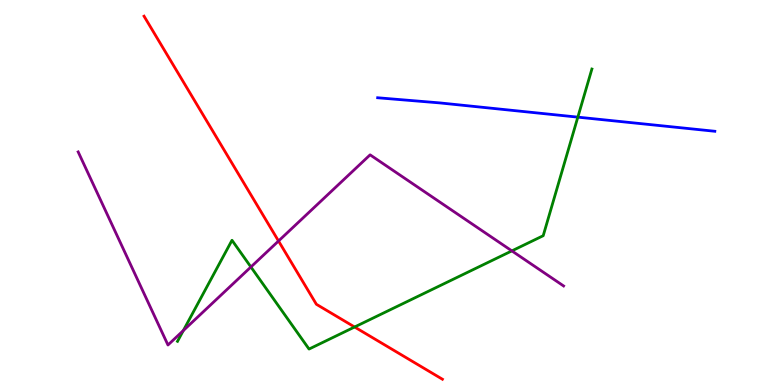[{'lines': ['blue', 'red'], 'intersections': []}, {'lines': ['green', 'red'], 'intersections': [{'x': 4.58, 'y': 1.51}]}, {'lines': ['purple', 'red'], 'intersections': [{'x': 3.59, 'y': 3.74}]}, {'lines': ['blue', 'green'], 'intersections': [{'x': 7.46, 'y': 6.96}]}, {'lines': ['blue', 'purple'], 'intersections': []}, {'lines': ['green', 'purple'], 'intersections': [{'x': 2.37, 'y': 1.41}, {'x': 3.24, 'y': 3.07}, {'x': 6.6, 'y': 3.48}]}]